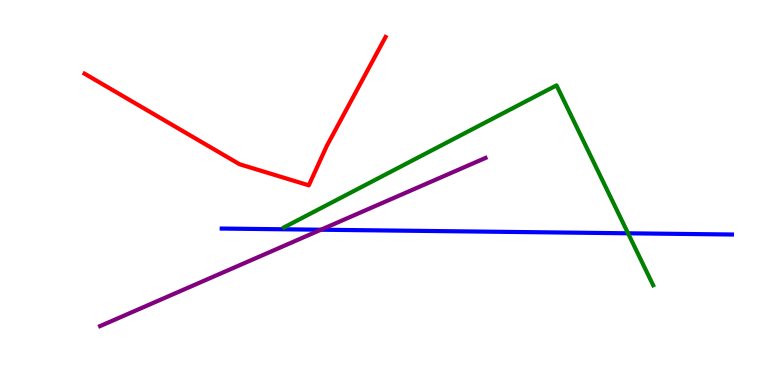[{'lines': ['blue', 'red'], 'intersections': []}, {'lines': ['green', 'red'], 'intersections': []}, {'lines': ['purple', 'red'], 'intersections': []}, {'lines': ['blue', 'green'], 'intersections': [{'x': 8.1, 'y': 3.94}]}, {'lines': ['blue', 'purple'], 'intersections': [{'x': 4.14, 'y': 4.03}]}, {'lines': ['green', 'purple'], 'intersections': []}]